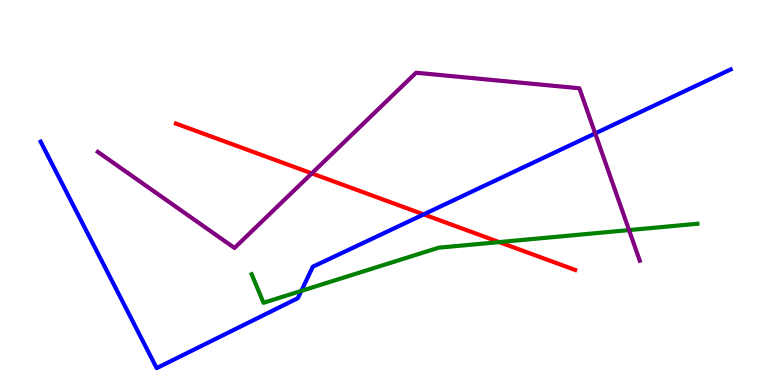[{'lines': ['blue', 'red'], 'intersections': [{'x': 5.47, 'y': 4.43}]}, {'lines': ['green', 'red'], 'intersections': [{'x': 6.44, 'y': 3.71}]}, {'lines': ['purple', 'red'], 'intersections': [{'x': 4.02, 'y': 5.5}]}, {'lines': ['blue', 'green'], 'intersections': [{'x': 3.89, 'y': 2.44}]}, {'lines': ['blue', 'purple'], 'intersections': [{'x': 7.68, 'y': 6.53}]}, {'lines': ['green', 'purple'], 'intersections': [{'x': 8.12, 'y': 4.02}]}]